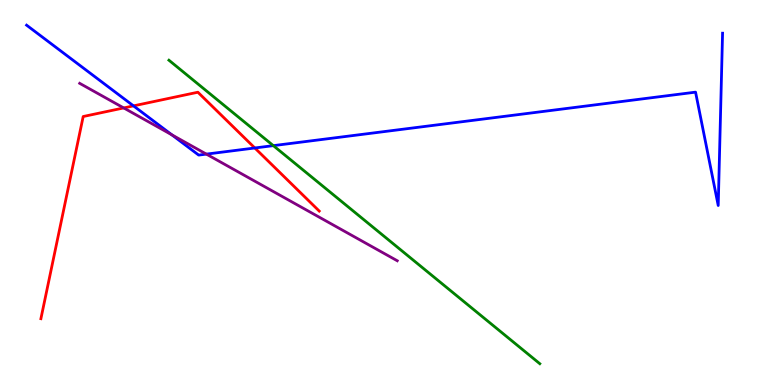[{'lines': ['blue', 'red'], 'intersections': [{'x': 1.72, 'y': 7.25}, {'x': 3.29, 'y': 6.16}]}, {'lines': ['green', 'red'], 'intersections': []}, {'lines': ['purple', 'red'], 'intersections': [{'x': 1.6, 'y': 7.2}]}, {'lines': ['blue', 'green'], 'intersections': [{'x': 3.53, 'y': 6.22}]}, {'lines': ['blue', 'purple'], 'intersections': [{'x': 2.22, 'y': 6.5}, {'x': 2.66, 'y': 6.0}]}, {'lines': ['green', 'purple'], 'intersections': []}]